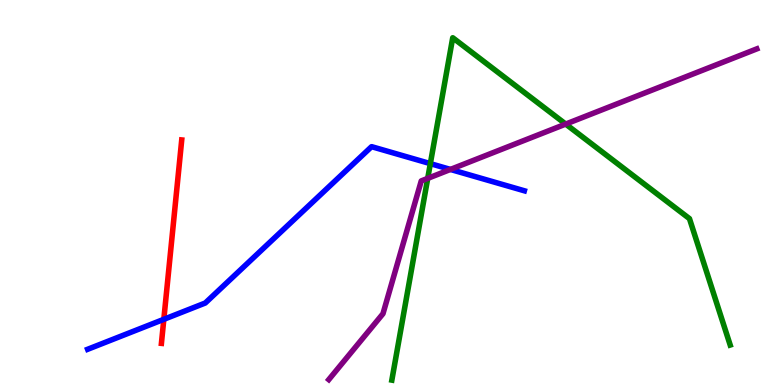[{'lines': ['blue', 'red'], 'intersections': [{'x': 2.11, 'y': 1.71}]}, {'lines': ['green', 'red'], 'intersections': []}, {'lines': ['purple', 'red'], 'intersections': []}, {'lines': ['blue', 'green'], 'intersections': [{'x': 5.55, 'y': 5.75}]}, {'lines': ['blue', 'purple'], 'intersections': [{'x': 5.81, 'y': 5.6}]}, {'lines': ['green', 'purple'], 'intersections': [{'x': 5.52, 'y': 5.37}, {'x': 7.3, 'y': 6.78}]}]